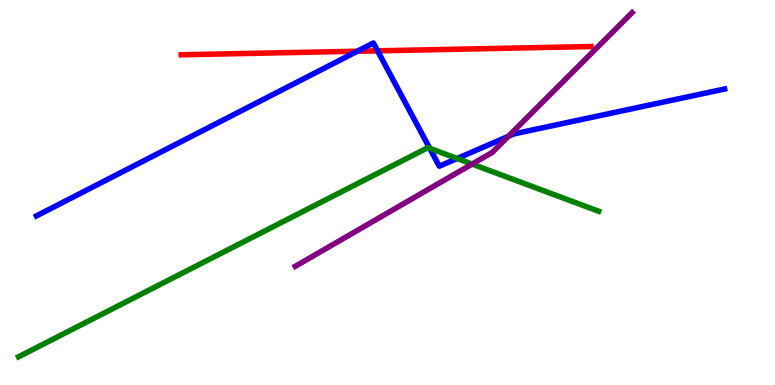[{'lines': ['blue', 'red'], 'intersections': [{'x': 4.61, 'y': 8.67}, {'x': 4.87, 'y': 8.68}]}, {'lines': ['green', 'red'], 'intersections': []}, {'lines': ['purple', 'red'], 'intersections': []}, {'lines': ['blue', 'green'], 'intersections': [{'x': 5.54, 'y': 6.15}, {'x': 5.9, 'y': 5.88}]}, {'lines': ['blue', 'purple'], 'intersections': [{'x': 6.56, 'y': 6.46}]}, {'lines': ['green', 'purple'], 'intersections': [{'x': 6.09, 'y': 5.74}]}]